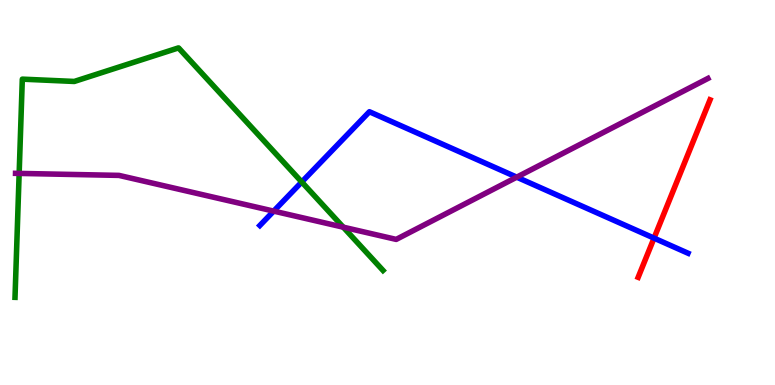[{'lines': ['blue', 'red'], 'intersections': [{'x': 8.44, 'y': 3.82}]}, {'lines': ['green', 'red'], 'intersections': []}, {'lines': ['purple', 'red'], 'intersections': []}, {'lines': ['blue', 'green'], 'intersections': [{'x': 3.89, 'y': 5.27}]}, {'lines': ['blue', 'purple'], 'intersections': [{'x': 3.53, 'y': 4.52}, {'x': 6.67, 'y': 5.4}]}, {'lines': ['green', 'purple'], 'intersections': [{'x': 0.247, 'y': 5.5}, {'x': 4.43, 'y': 4.1}]}]